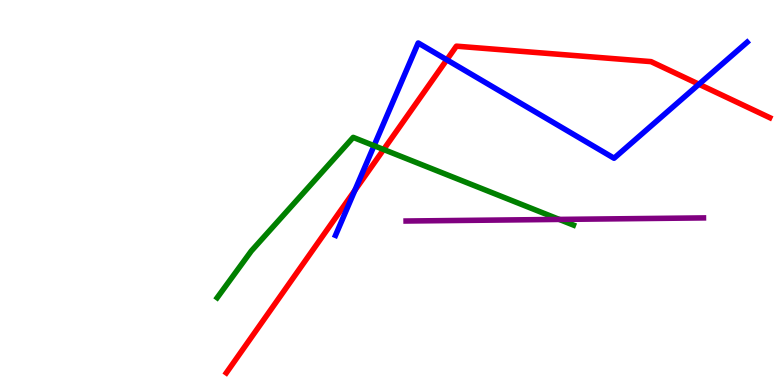[{'lines': ['blue', 'red'], 'intersections': [{'x': 4.58, 'y': 5.06}, {'x': 5.77, 'y': 8.45}, {'x': 9.02, 'y': 7.81}]}, {'lines': ['green', 'red'], 'intersections': [{'x': 4.95, 'y': 6.12}]}, {'lines': ['purple', 'red'], 'intersections': []}, {'lines': ['blue', 'green'], 'intersections': [{'x': 4.83, 'y': 6.22}]}, {'lines': ['blue', 'purple'], 'intersections': []}, {'lines': ['green', 'purple'], 'intersections': [{'x': 7.22, 'y': 4.3}]}]